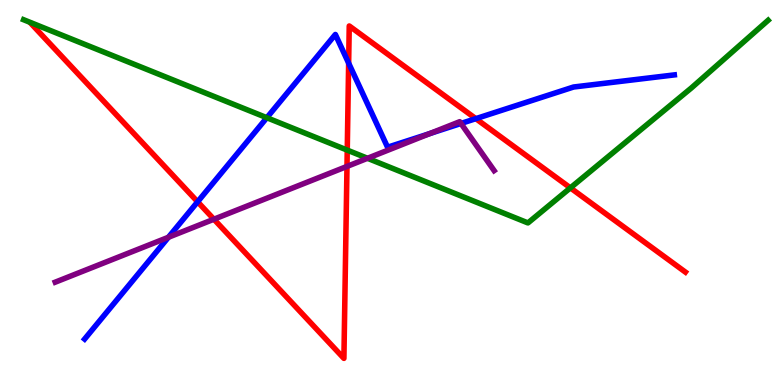[{'lines': ['blue', 'red'], 'intersections': [{'x': 2.55, 'y': 4.76}, {'x': 4.5, 'y': 8.36}, {'x': 6.14, 'y': 6.92}]}, {'lines': ['green', 'red'], 'intersections': [{'x': 4.48, 'y': 6.1}, {'x': 7.36, 'y': 5.12}]}, {'lines': ['purple', 'red'], 'intersections': [{'x': 2.76, 'y': 4.31}, {'x': 4.48, 'y': 5.68}]}, {'lines': ['blue', 'green'], 'intersections': [{'x': 3.44, 'y': 6.94}]}, {'lines': ['blue', 'purple'], 'intersections': [{'x': 2.17, 'y': 3.84}, {'x': 5.55, 'y': 6.53}, {'x': 5.95, 'y': 6.79}]}, {'lines': ['green', 'purple'], 'intersections': [{'x': 4.74, 'y': 5.89}]}]